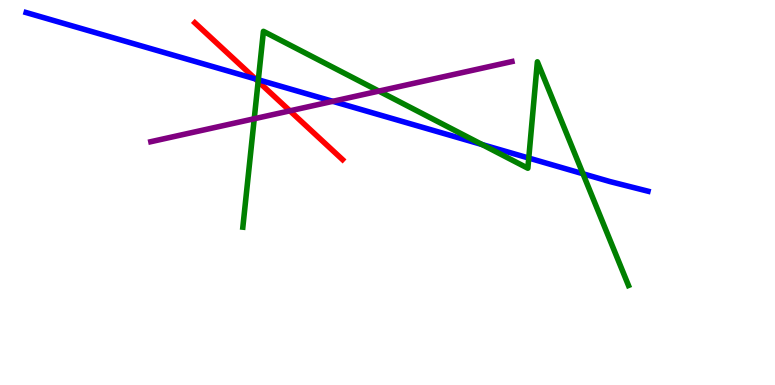[{'lines': ['blue', 'red'], 'intersections': [{'x': 3.3, 'y': 7.95}]}, {'lines': ['green', 'red'], 'intersections': [{'x': 3.33, 'y': 7.88}]}, {'lines': ['purple', 'red'], 'intersections': [{'x': 3.74, 'y': 7.12}]}, {'lines': ['blue', 'green'], 'intersections': [{'x': 3.33, 'y': 7.93}, {'x': 6.22, 'y': 6.25}, {'x': 6.82, 'y': 5.89}, {'x': 7.52, 'y': 5.49}]}, {'lines': ['blue', 'purple'], 'intersections': [{'x': 4.29, 'y': 7.37}]}, {'lines': ['green', 'purple'], 'intersections': [{'x': 3.28, 'y': 6.92}, {'x': 4.89, 'y': 7.63}]}]